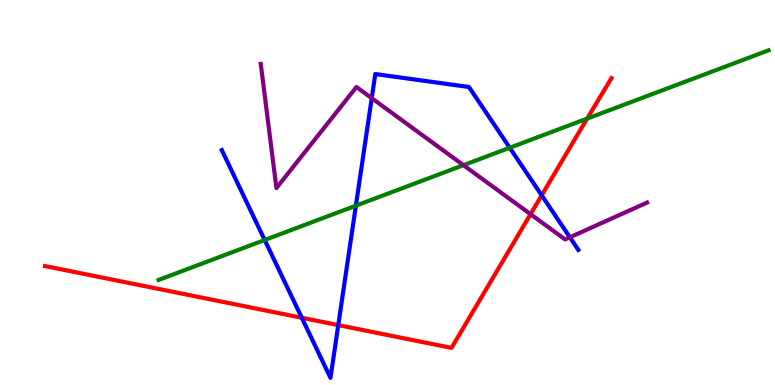[{'lines': ['blue', 'red'], 'intersections': [{'x': 3.89, 'y': 1.75}, {'x': 4.36, 'y': 1.56}, {'x': 6.99, 'y': 4.93}]}, {'lines': ['green', 'red'], 'intersections': [{'x': 7.58, 'y': 6.92}]}, {'lines': ['purple', 'red'], 'intersections': [{'x': 6.85, 'y': 4.44}]}, {'lines': ['blue', 'green'], 'intersections': [{'x': 3.42, 'y': 3.77}, {'x': 4.59, 'y': 4.66}, {'x': 6.58, 'y': 6.16}]}, {'lines': ['blue', 'purple'], 'intersections': [{'x': 4.8, 'y': 7.45}, {'x': 7.35, 'y': 3.84}]}, {'lines': ['green', 'purple'], 'intersections': [{'x': 5.98, 'y': 5.71}]}]